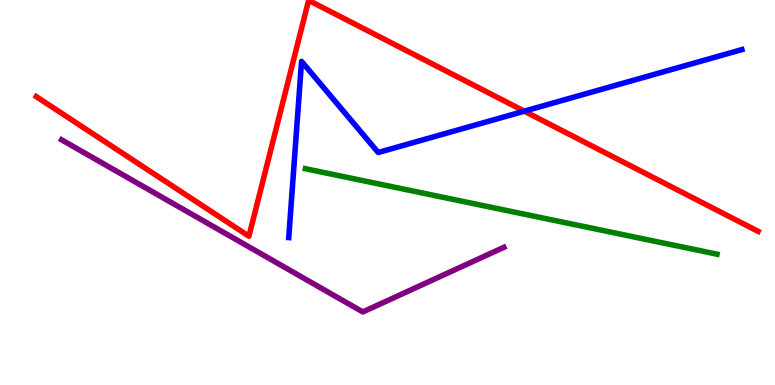[{'lines': ['blue', 'red'], 'intersections': [{'x': 6.76, 'y': 7.11}]}, {'lines': ['green', 'red'], 'intersections': []}, {'lines': ['purple', 'red'], 'intersections': []}, {'lines': ['blue', 'green'], 'intersections': []}, {'lines': ['blue', 'purple'], 'intersections': []}, {'lines': ['green', 'purple'], 'intersections': []}]